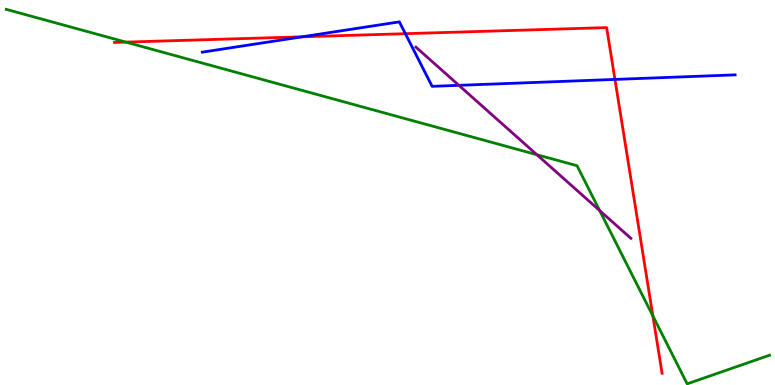[{'lines': ['blue', 'red'], 'intersections': [{'x': 3.9, 'y': 9.04}, {'x': 5.23, 'y': 9.13}, {'x': 7.93, 'y': 7.94}]}, {'lines': ['green', 'red'], 'intersections': [{'x': 1.62, 'y': 8.91}, {'x': 8.42, 'y': 1.79}]}, {'lines': ['purple', 'red'], 'intersections': []}, {'lines': ['blue', 'green'], 'intersections': []}, {'lines': ['blue', 'purple'], 'intersections': [{'x': 5.92, 'y': 7.78}]}, {'lines': ['green', 'purple'], 'intersections': [{'x': 6.93, 'y': 5.98}, {'x': 7.74, 'y': 4.53}]}]